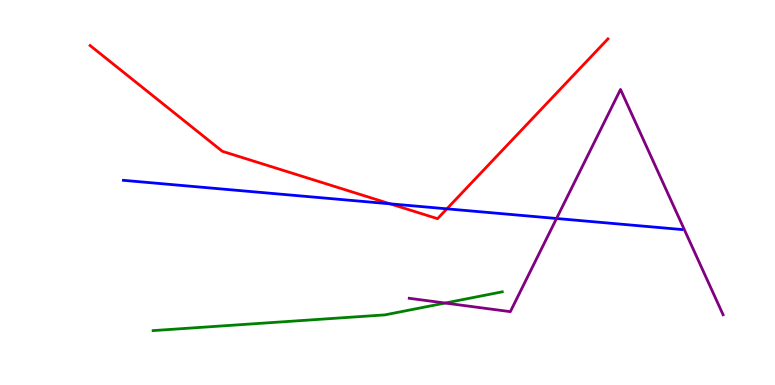[{'lines': ['blue', 'red'], 'intersections': [{'x': 5.03, 'y': 4.71}, {'x': 5.77, 'y': 4.58}]}, {'lines': ['green', 'red'], 'intersections': []}, {'lines': ['purple', 'red'], 'intersections': []}, {'lines': ['blue', 'green'], 'intersections': []}, {'lines': ['blue', 'purple'], 'intersections': [{'x': 7.18, 'y': 4.32}]}, {'lines': ['green', 'purple'], 'intersections': [{'x': 5.74, 'y': 2.13}]}]